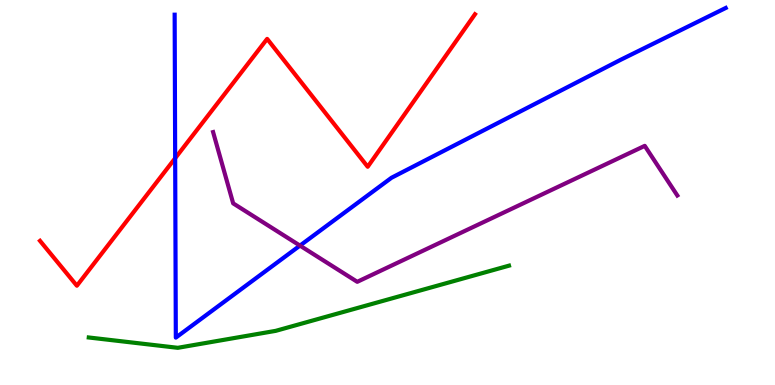[{'lines': ['blue', 'red'], 'intersections': [{'x': 2.26, 'y': 5.89}]}, {'lines': ['green', 'red'], 'intersections': []}, {'lines': ['purple', 'red'], 'intersections': []}, {'lines': ['blue', 'green'], 'intersections': []}, {'lines': ['blue', 'purple'], 'intersections': [{'x': 3.87, 'y': 3.62}]}, {'lines': ['green', 'purple'], 'intersections': []}]